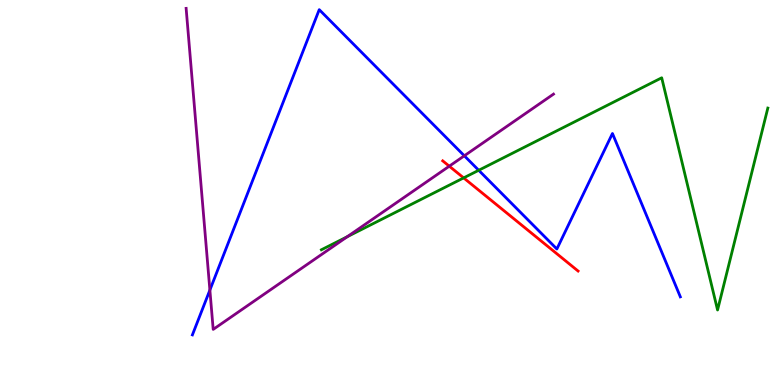[{'lines': ['blue', 'red'], 'intersections': []}, {'lines': ['green', 'red'], 'intersections': [{'x': 5.98, 'y': 5.38}]}, {'lines': ['purple', 'red'], 'intersections': [{'x': 5.8, 'y': 5.68}]}, {'lines': ['blue', 'green'], 'intersections': [{'x': 6.18, 'y': 5.58}]}, {'lines': ['blue', 'purple'], 'intersections': [{'x': 2.71, 'y': 2.47}, {'x': 5.99, 'y': 5.95}]}, {'lines': ['green', 'purple'], 'intersections': [{'x': 4.48, 'y': 3.85}]}]